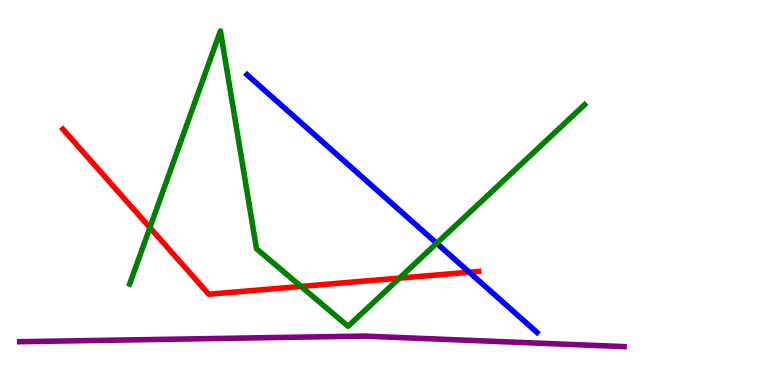[{'lines': ['blue', 'red'], 'intersections': [{'x': 6.06, 'y': 2.93}]}, {'lines': ['green', 'red'], 'intersections': [{'x': 1.93, 'y': 4.09}, {'x': 3.88, 'y': 2.56}, {'x': 5.15, 'y': 2.78}]}, {'lines': ['purple', 'red'], 'intersections': []}, {'lines': ['blue', 'green'], 'intersections': [{'x': 5.63, 'y': 3.68}]}, {'lines': ['blue', 'purple'], 'intersections': []}, {'lines': ['green', 'purple'], 'intersections': []}]